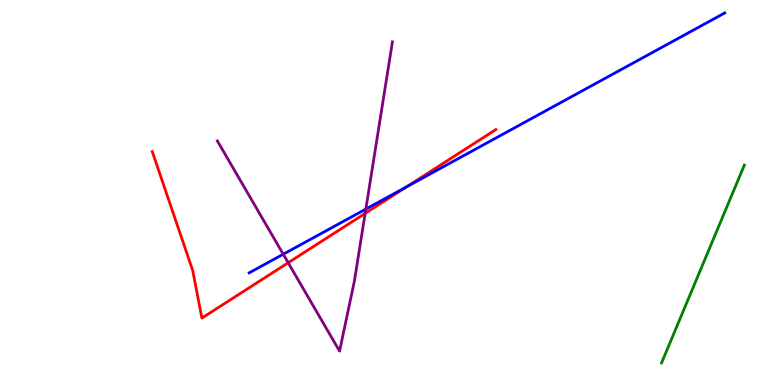[{'lines': ['blue', 'red'], 'intersections': [{'x': 5.24, 'y': 5.14}]}, {'lines': ['green', 'red'], 'intersections': []}, {'lines': ['purple', 'red'], 'intersections': [{'x': 3.72, 'y': 3.18}, {'x': 4.71, 'y': 4.46}]}, {'lines': ['blue', 'green'], 'intersections': []}, {'lines': ['blue', 'purple'], 'intersections': [{'x': 3.65, 'y': 3.4}, {'x': 4.72, 'y': 4.57}]}, {'lines': ['green', 'purple'], 'intersections': []}]